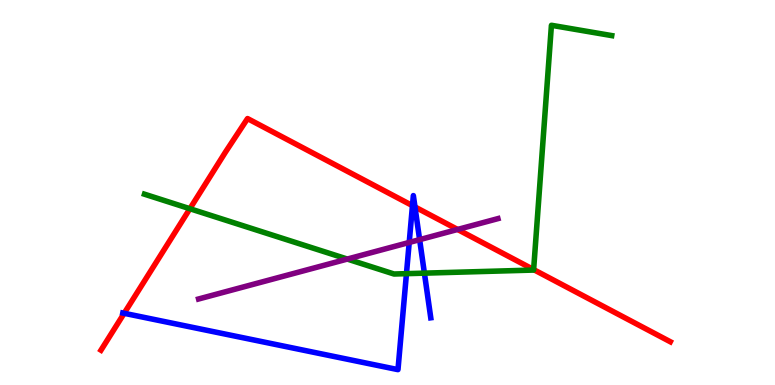[{'lines': ['blue', 'red'], 'intersections': [{'x': 1.6, 'y': 1.86}, {'x': 5.32, 'y': 4.66}, {'x': 5.35, 'y': 4.62}]}, {'lines': ['green', 'red'], 'intersections': [{'x': 2.45, 'y': 4.58}, {'x': 6.89, 'y': 3.0}]}, {'lines': ['purple', 'red'], 'intersections': [{'x': 5.9, 'y': 4.04}]}, {'lines': ['blue', 'green'], 'intersections': [{'x': 5.24, 'y': 2.89}, {'x': 5.48, 'y': 2.91}]}, {'lines': ['blue', 'purple'], 'intersections': [{'x': 5.28, 'y': 3.7}, {'x': 5.41, 'y': 3.78}]}, {'lines': ['green', 'purple'], 'intersections': [{'x': 4.48, 'y': 3.27}]}]